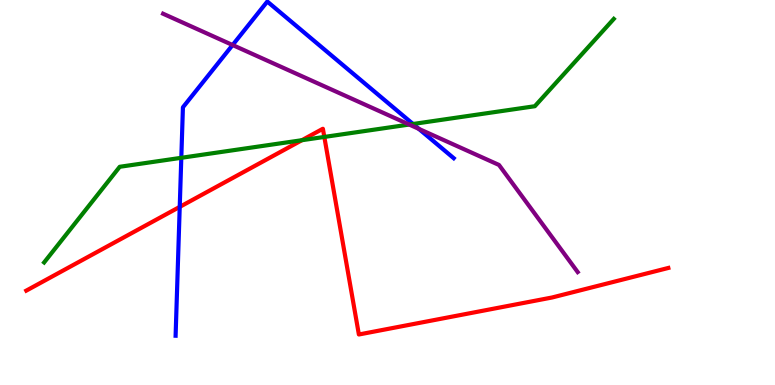[{'lines': ['blue', 'red'], 'intersections': [{'x': 2.32, 'y': 4.63}]}, {'lines': ['green', 'red'], 'intersections': [{'x': 3.9, 'y': 6.36}, {'x': 4.18, 'y': 6.44}]}, {'lines': ['purple', 'red'], 'intersections': []}, {'lines': ['blue', 'green'], 'intersections': [{'x': 2.34, 'y': 5.9}, {'x': 5.33, 'y': 6.78}]}, {'lines': ['blue', 'purple'], 'intersections': [{'x': 3.0, 'y': 8.83}, {'x': 5.4, 'y': 6.65}]}, {'lines': ['green', 'purple'], 'intersections': [{'x': 5.28, 'y': 6.77}]}]